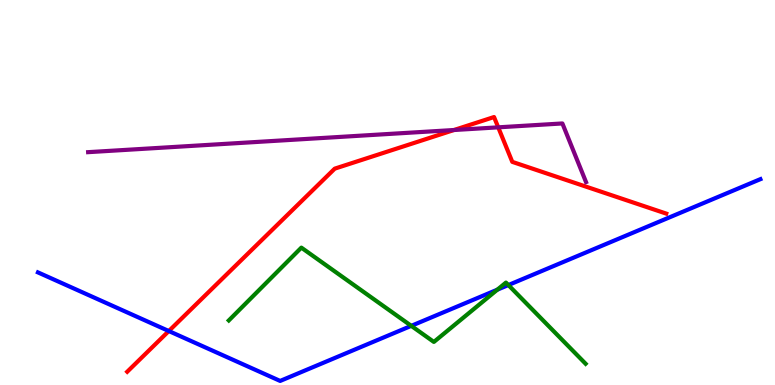[{'lines': ['blue', 'red'], 'intersections': [{'x': 2.18, 'y': 1.4}]}, {'lines': ['green', 'red'], 'intersections': []}, {'lines': ['purple', 'red'], 'intersections': [{'x': 5.86, 'y': 6.62}, {'x': 6.43, 'y': 6.69}]}, {'lines': ['blue', 'green'], 'intersections': [{'x': 5.31, 'y': 1.54}, {'x': 6.42, 'y': 2.48}, {'x': 6.56, 'y': 2.6}]}, {'lines': ['blue', 'purple'], 'intersections': []}, {'lines': ['green', 'purple'], 'intersections': []}]